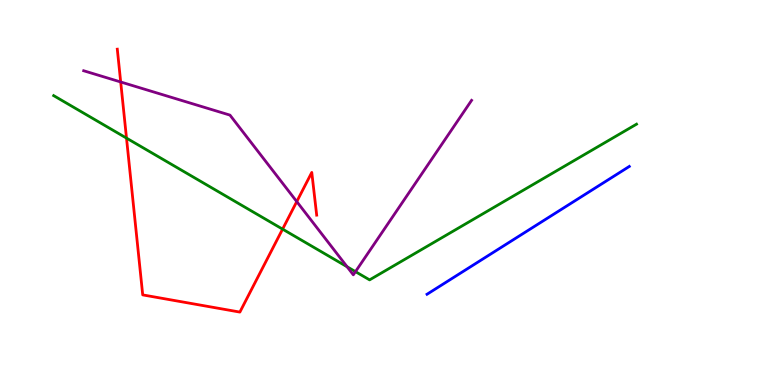[{'lines': ['blue', 'red'], 'intersections': []}, {'lines': ['green', 'red'], 'intersections': [{'x': 1.63, 'y': 6.41}, {'x': 3.65, 'y': 4.05}]}, {'lines': ['purple', 'red'], 'intersections': [{'x': 1.56, 'y': 7.87}, {'x': 3.83, 'y': 4.76}]}, {'lines': ['blue', 'green'], 'intersections': []}, {'lines': ['blue', 'purple'], 'intersections': []}, {'lines': ['green', 'purple'], 'intersections': [{'x': 4.48, 'y': 3.07}, {'x': 4.59, 'y': 2.94}]}]